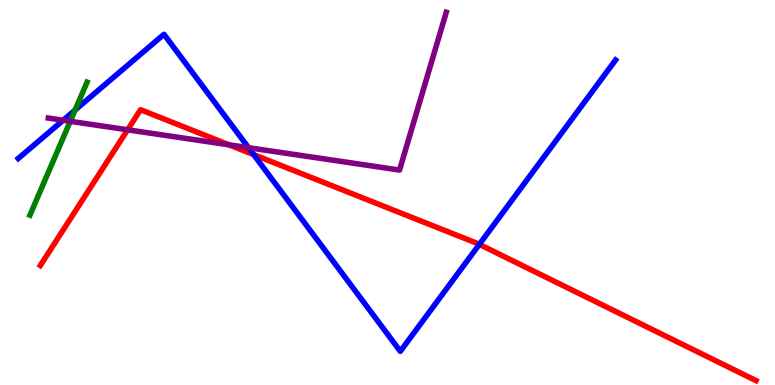[{'lines': ['blue', 'red'], 'intersections': [{'x': 3.27, 'y': 5.98}, {'x': 6.18, 'y': 3.65}]}, {'lines': ['green', 'red'], 'intersections': []}, {'lines': ['purple', 'red'], 'intersections': [{'x': 1.65, 'y': 6.63}, {'x': 2.95, 'y': 6.24}]}, {'lines': ['blue', 'green'], 'intersections': [{'x': 0.969, 'y': 7.14}]}, {'lines': ['blue', 'purple'], 'intersections': [{'x': 0.814, 'y': 6.88}, {'x': 3.21, 'y': 6.16}]}, {'lines': ['green', 'purple'], 'intersections': [{'x': 0.906, 'y': 6.85}]}]